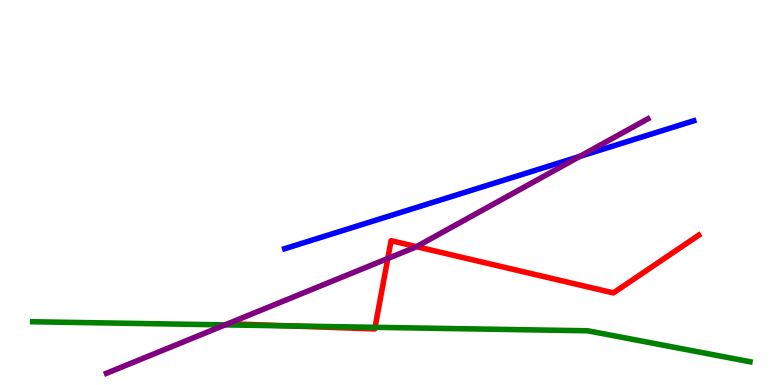[{'lines': ['blue', 'red'], 'intersections': []}, {'lines': ['green', 'red'], 'intersections': [{'x': 3.76, 'y': 1.53}, {'x': 4.84, 'y': 1.5}]}, {'lines': ['purple', 'red'], 'intersections': [{'x': 5.0, 'y': 3.29}, {'x': 5.37, 'y': 3.59}]}, {'lines': ['blue', 'green'], 'intersections': []}, {'lines': ['blue', 'purple'], 'intersections': [{'x': 7.48, 'y': 5.94}]}, {'lines': ['green', 'purple'], 'intersections': [{'x': 2.9, 'y': 1.56}]}]